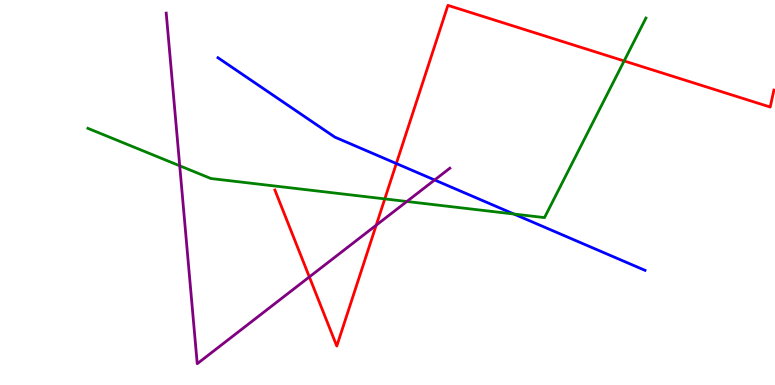[{'lines': ['blue', 'red'], 'intersections': [{'x': 5.11, 'y': 5.75}]}, {'lines': ['green', 'red'], 'intersections': [{'x': 4.96, 'y': 4.83}, {'x': 8.05, 'y': 8.42}]}, {'lines': ['purple', 'red'], 'intersections': [{'x': 3.99, 'y': 2.81}, {'x': 4.85, 'y': 4.15}]}, {'lines': ['blue', 'green'], 'intersections': [{'x': 6.63, 'y': 4.44}]}, {'lines': ['blue', 'purple'], 'intersections': [{'x': 5.61, 'y': 5.33}]}, {'lines': ['green', 'purple'], 'intersections': [{'x': 2.32, 'y': 5.69}, {'x': 5.25, 'y': 4.77}]}]